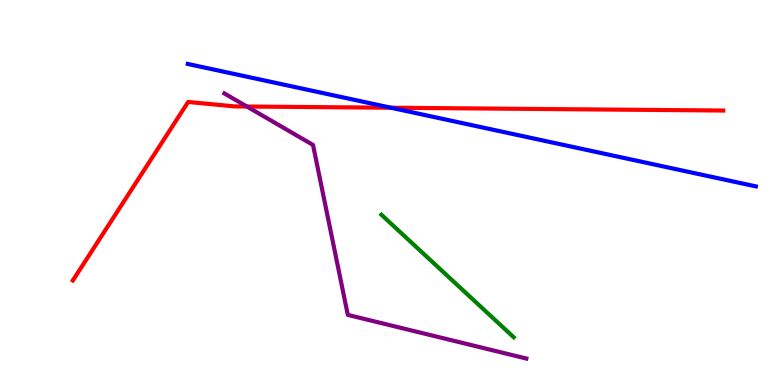[{'lines': ['blue', 'red'], 'intersections': [{'x': 5.04, 'y': 7.2}]}, {'lines': ['green', 'red'], 'intersections': []}, {'lines': ['purple', 'red'], 'intersections': [{'x': 3.19, 'y': 7.23}]}, {'lines': ['blue', 'green'], 'intersections': []}, {'lines': ['blue', 'purple'], 'intersections': []}, {'lines': ['green', 'purple'], 'intersections': []}]